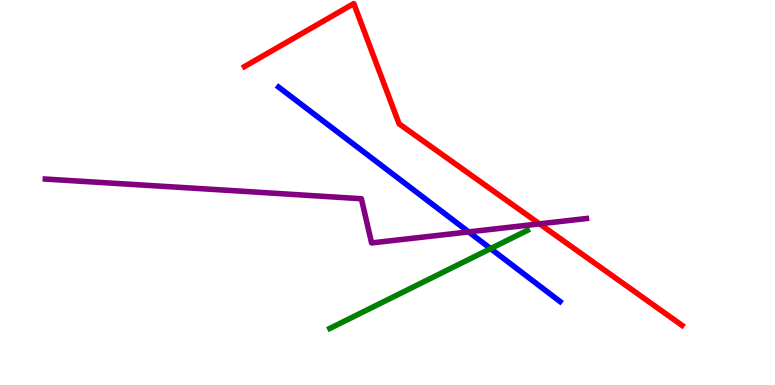[{'lines': ['blue', 'red'], 'intersections': []}, {'lines': ['green', 'red'], 'intersections': []}, {'lines': ['purple', 'red'], 'intersections': [{'x': 6.96, 'y': 4.19}]}, {'lines': ['blue', 'green'], 'intersections': [{'x': 6.33, 'y': 3.54}]}, {'lines': ['blue', 'purple'], 'intersections': [{'x': 6.05, 'y': 3.98}]}, {'lines': ['green', 'purple'], 'intersections': []}]